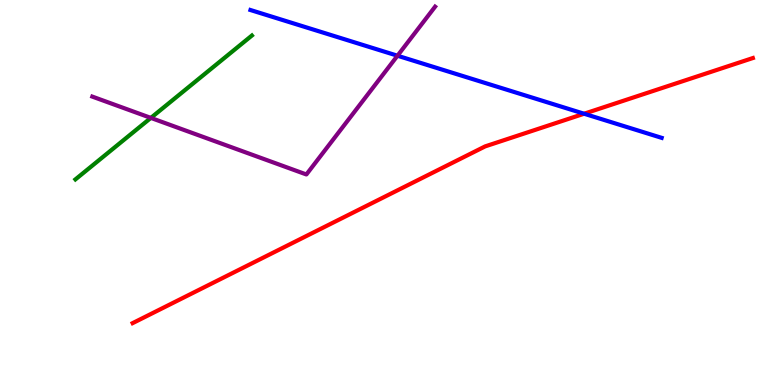[{'lines': ['blue', 'red'], 'intersections': [{'x': 7.54, 'y': 7.05}]}, {'lines': ['green', 'red'], 'intersections': []}, {'lines': ['purple', 'red'], 'intersections': []}, {'lines': ['blue', 'green'], 'intersections': []}, {'lines': ['blue', 'purple'], 'intersections': [{'x': 5.13, 'y': 8.55}]}, {'lines': ['green', 'purple'], 'intersections': [{'x': 1.95, 'y': 6.94}]}]